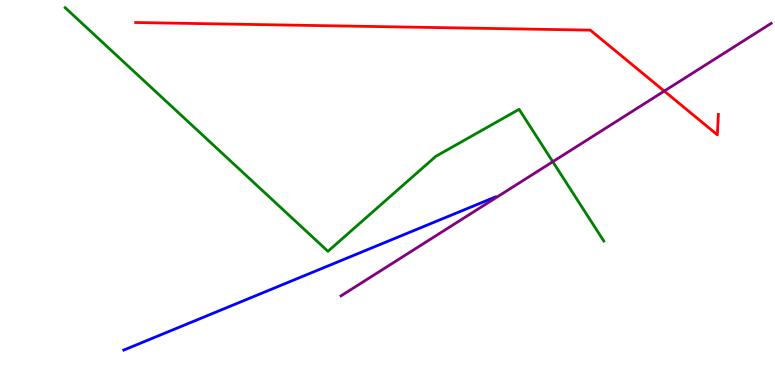[{'lines': ['blue', 'red'], 'intersections': []}, {'lines': ['green', 'red'], 'intersections': []}, {'lines': ['purple', 'red'], 'intersections': [{'x': 8.57, 'y': 7.63}]}, {'lines': ['blue', 'green'], 'intersections': []}, {'lines': ['blue', 'purple'], 'intersections': []}, {'lines': ['green', 'purple'], 'intersections': [{'x': 7.13, 'y': 5.8}]}]